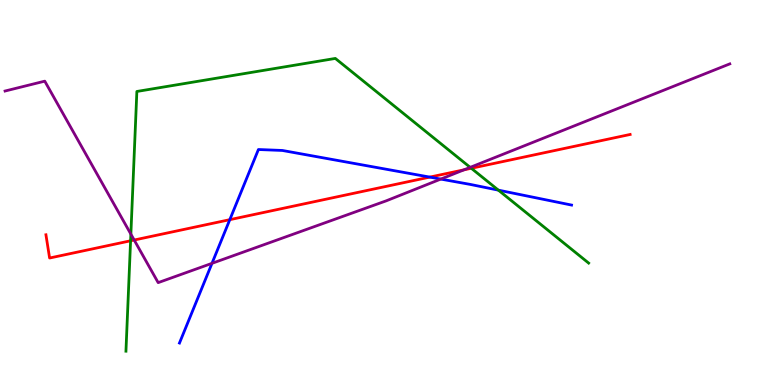[{'lines': ['blue', 'red'], 'intersections': [{'x': 2.97, 'y': 4.29}, {'x': 5.55, 'y': 5.4}]}, {'lines': ['green', 'red'], 'intersections': [{'x': 1.68, 'y': 3.75}, {'x': 6.08, 'y': 5.63}]}, {'lines': ['purple', 'red'], 'intersections': [{'x': 1.73, 'y': 3.77}, {'x': 5.99, 'y': 5.59}]}, {'lines': ['blue', 'green'], 'intersections': [{'x': 6.43, 'y': 5.06}]}, {'lines': ['blue', 'purple'], 'intersections': [{'x': 2.74, 'y': 3.16}, {'x': 5.69, 'y': 5.35}]}, {'lines': ['green', 'purple'], 'intersections': [{'x': 1.69, 'y': 3.92}, {'x': 6.07, 'y': 5.65}]}]